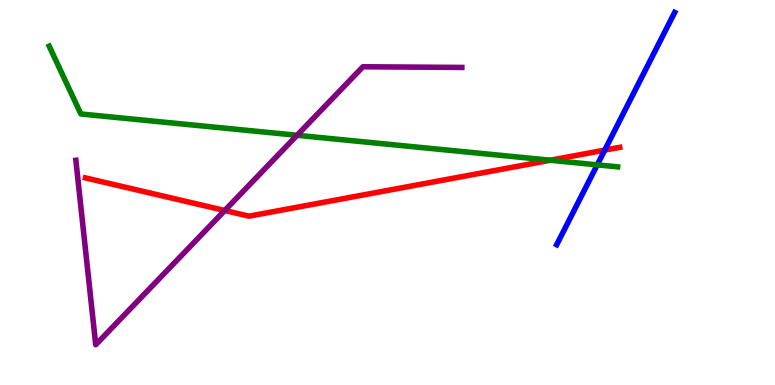[{'lines': ['blue', 'red'], 'intersections': [{'x': 7.8, 'y': 6.1}]}, {'lines': ['green', 'red'], 'intersections': [{'x': 7.1, 'y': 5.84}]}, {'lines': ['purple', 'red'], 'intersections': [{'x': 2.9, 'y': 4.53}]}, {'lines': ['blue', 'green'], 'intersections': [{'x': 7.71, 'y': 5.72}]}, {'lines': ['blue', 'purple'], 'intersections': []}, {'lines': ['green', 'purple'], 'intersections': [{'x': 3.83, 'y': 6.49}]}]